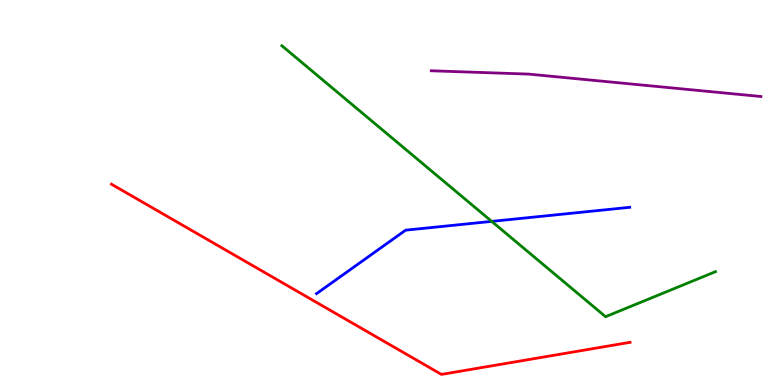[{'lines': ['blue', 'red'], 'intersections': []}, {'lines': ['green', 'red'], 'intersections': []}, {'lines': ['purple', 'red'], 'intersections': []}, {'lines': ['blue', 'green'], 'intersections': [{'x': 6.34, 'y': 4.25}]}, {'lines': ['blue', 'purple'], 'intersections': []}, {'lines': ['green', 'purple'], 'intersections': []}]